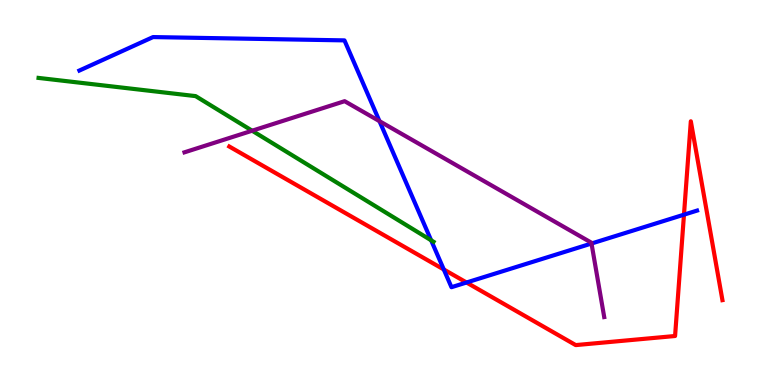[{'lines': ['blue', 'red'], 'intersections': [{'x': 5.73, 'y': 3.0}, {'x': 6.02, 'y': 2.66}, {'x': 8.83, 'y': 4.42}]}, {'lines': ['green', 'red'], 'intersections': []}, {'lines': ['purple', 'red'], 'intersections': []}, {'lines': ['blue', 'green'], 'intersections': [{'x': 5.56, 'y': 3.76}]}, {'lines': ['blue', 'purple'], 'intersections': [{'x': 4.9, 'y': 6.85}, {'x': 7.63, 'y': 3.67}]}, {'lines': ['green', 'purple'], 'intersections': [{'x': 3.25, 'y': 6.6}]}]